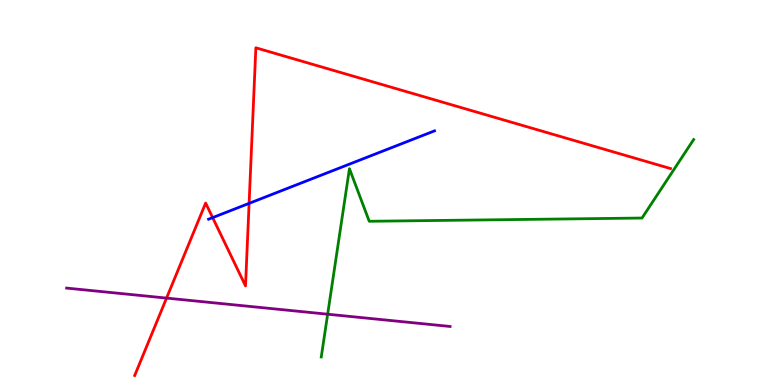[{'lines': ['blue', 'red'], 'intersections': [{'x': 2.74, 'y': 4.35}, {'x': 3.21, 'y': 4.72}]}, {'lines': ['green', 'red'], 'intersections': []}, {'lines': ['purple', 'red'], 'intersections': [{'x': 2.15, 'y': 2.26}]}, {'lines': ['blue', 'green'], 'intersections': []}, {'lines': ['blue', 'purple'], 'intersections': []}, {'lines': ['green', 'purple'], 'intersections': [{'x': 4.23, 'y': 1.84}]}]